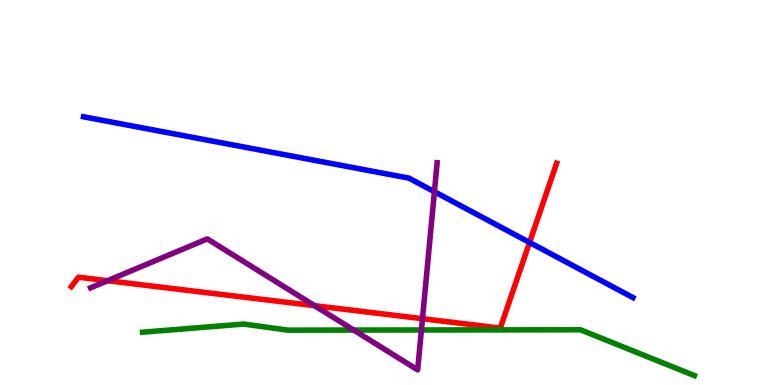[{'lines': ['blue', 'red'], 'intersections': [{'x': 6.83, 'y': 3.7}]}, {'lines': ['green', 'red'], 'intersections': []}, {'lines': ['purple', 'red'], 'intersections': [{'x': 1.39, 'y': 2.71}, {'x': 4.06, 'y': 2.06}, {'x': 5.45, 'y': 1.72}]}, {'lines': ['blue', 'green'], 'intersections': []}, {'lines': ['blue', 'purple'], 'intersections': [{'x': 5.61, 'y': 5.02}]}, {'lines': ['green', 'purple'], 'intersections': [{'x': 4.56, 'y': 1.43}, {'x': 5.44, 'y': 1.43}]}]